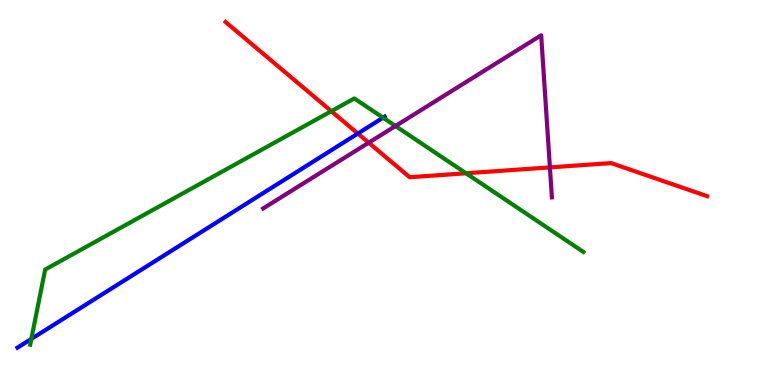[{'lines': ['blue', 'red'], 'intersections': [{'x': 4.62, 'y': 6.53}]}, {'lines': ['green', 'red'], 'intersections': [{'x': 4.28, 'y': 7.11}, {'x': 6.01, 'y': 5.5}]}, {'lines': ['purple', 'red'], 'intersections': [{'x': 4.76, 'y': 6.29}, {'x': 7.1, 'y': 5.65}]}, {'lines': ['blue', 'green'], 'intersections': [{'x': 0.404, 'y': 1.2}, {'x': 4.94, 'y': 6.94}]}, {'lines': ['blue', 'purple'], 'intersections': []}, {'lines': ['green', 'purple'], 'intersections': [{'x': 5.1, 'y': 6.73}]}]